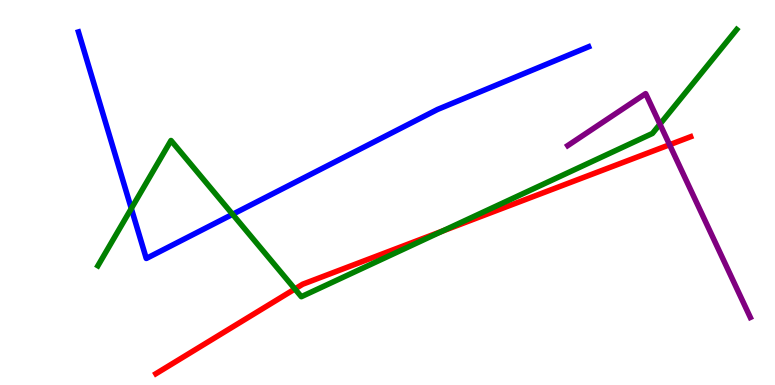[{'lines': ['blue', 'red'], 'intersections': []}, {'lines': ['green', 'red'], 'intersections': [{'x': 3.81, 'y': 2.49}, {'x': 5.71, 'y': 4.0}]}, {'lines': ['purple', 'red'], 'intersections': [{'x': 8.64, 'y': 6.24}]}, {'lines': ['blue', 'green'], 'intersections': [{'x': 1.69, 'y': 4.58}, {'x': 3.0, 'y': 4.43}]}, {'lines': ['blue', 'purple'], 'intersections': []}, {'lines': ['green', 'purple'], 'intersections': [{'x': 8.52, 'y': 6.77}]}]